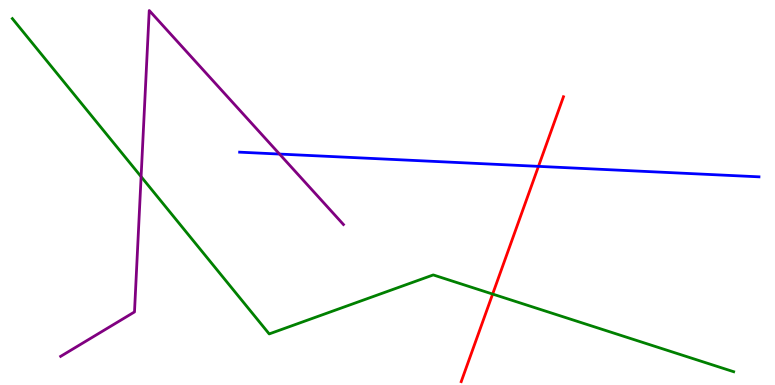[{'lines': ['blue', 'red'], 'intersections': [{'x': 6.95, 'y': 5.68}]}, {'lines': ['green', 'red'], 'intersections': [{'x': 6.36, 'y': 2.36}]}, {'lines': ['purple', 'red'], 'intersections': []}, {'lines': ['blue', 'green'], 'intersections': []}, {'lines': ['blue', 'purple'], 'intersections': [{'x': 3.61, 'y': 6.0}]}, {'lines': ['green', 'purple'], 'intersections': [{'x': 1.82, 'y': 5.41}]}]